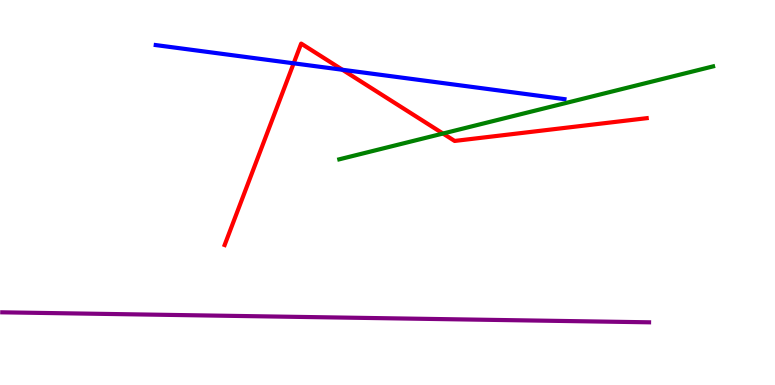[{'lines': ['blue', 'red'], 'intersections': [{'x': 3.79, 'y': 8.36}, {'x': 4.42, 'y': 8.19}]}, {'lines': ['green', 'red'], 'intersections': [{'x': 5.72, 'y': 6.53}]}, {'lines': ['purple', 'red'], 'intersections': []}, {'lines': ['blue', 'green'], 'intersections': []}, {'lines': ['blue', 'purple'], 'intersections': []}, {'lines': ['green', 'purple'], 'intersections': []}]